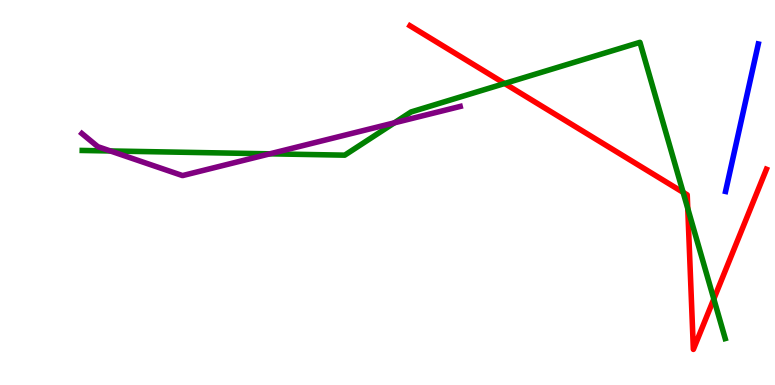[{'lines': ['blue', 'red'], 'intersections': []}, {'lines': ['green', 'red'], 'intersections': [{'x': 6.51, 'y': 7.83}, {'x': 8.81, 'y': 5.0}, {'x': 8.87, 'y': 4.59}, {'x': 9.21, 'y': 2.23}]}, {'lines': ['purple', 'red'], 'intersections': []}, {'lines': ['blue', 'green'], 'intersections': []}, {'lines': ['blue', 'purple'], 'intersections': []}, {'lines': ['green', 'purple'], 'intersections': [{'x': 1.42, 'y': 6.08}, {'x': 3.48, 'y': 6.0}, {'x': 5.09, 'y': 6.81}]}]